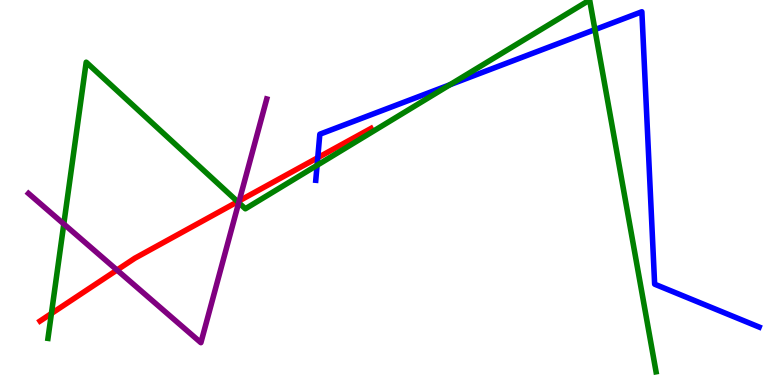[{'lines': ['blue', 'red'], 'intersections': [{'x': 4.1, 'y': 5.9}]}, {'lines': ['green', 'red'], 'intersections': [{'x': 0.663, 'y': 1.86}, {'x': 3.07, 'y': 4.76}]}, {'lines': ['purple', 'red'], 'intersections': [{'x': 1.51, 'y': 2.99}, {'x': 3.09, 'y': 4.78}]}, {'lines': ['blue', 'green'], 'intersections': [{'x': 4.09, 'y': 5.71}, {'x': 5.81, 'y': 7.8}, {'x': 7.68, 'y': 9.23}]}, {'lines': ['blue', 'purple'], 'intersections': []}, {'lines': ['green', 'purple'], 'intersections': [{'x': 0.823, 'y': 4.18}, {'x': 3.08, 'y': 4.74}]}]